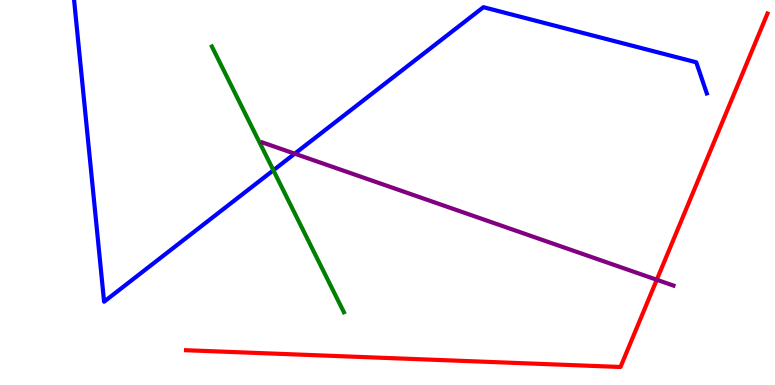[{'lines': ['blue', 'red'], 'intersections': []}, {'lines': ['green', 'red'], 'intersections': []}, {'lines': ['purple', 'red'], 'intersections': [{'x': 8.47, 'y': 2.73}]}, {'lines': ['blue', 'green'], 'intersections': [{'x': 3.53, 'y': 5.58}]}, {'lines': ['blue', 'purple'], 'intersections': [{'x': 3.8, 'y': 6.01}]}, {'lines': ['green', 'purple'], 'intersections': []}]